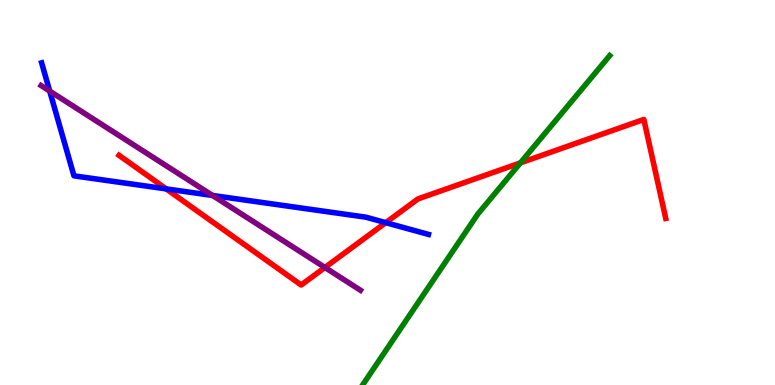[{'lines': ['blue', 'red'], 'intersections': [{'x': 2.14, 'y': 5.09}, {'x': 4.98, 'y': 4.22}]}, {'lines': ['green', 'red'], 'intersections': [{'x': 6.71, 'y': 5.77}]}, {'lines': ['purple', 'red'], 'intersections': [{'x': 4.19, 'y': 3.05}]}, {'lines': ['blue', 'green'], 'intersections': []}, {'lines': ['blue', 'purple'], 'intersections': [{'x': 0.641, 'y': 7.63}, {'x': 2.74, 'y': 4.92}]}, {'lines': ['green', 'purple'], 'intersections': []}]